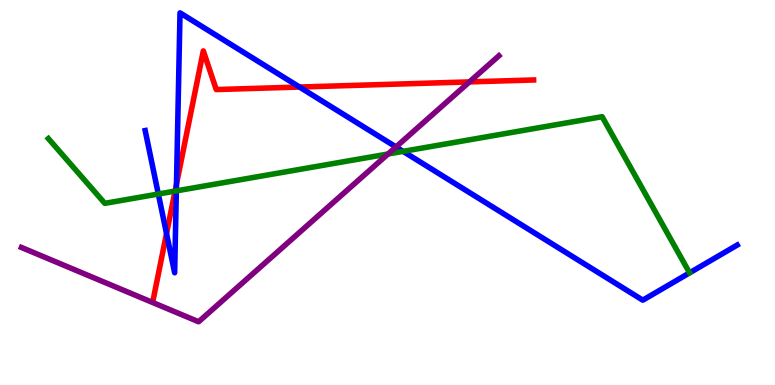[{'lines': ['blue', 'red'], 'intersections': [{'x': 2.15, 'y': 3.93}, {'x': 2.28, 'y': 5.22}, {'x': 3.86, 'y': 7.74}]}, {'lines': ['green', 'red'], 'intersections': [{'x': 2.26, 'y': 5.04}]}, {'lines': ['purple', 'red'], 'intersections': [{'x': 6.06, 'y': 7.87}]}, {'lines': ['blue', 'green'], 'intersections': [{'x': 2.04, 'y': 4.96}, {'x': 2.28, 'y': 5.04}, {'x': 5.2, 'y': 6.07}]}, {'lines': ['blue', 'purple'], 'intersections': [{'x': 5.11, 'y': 6.18}]}, {'lines': ['green', 'purple'], 'intersections': [{'x': 5.01, 'y': 6.0}]}]